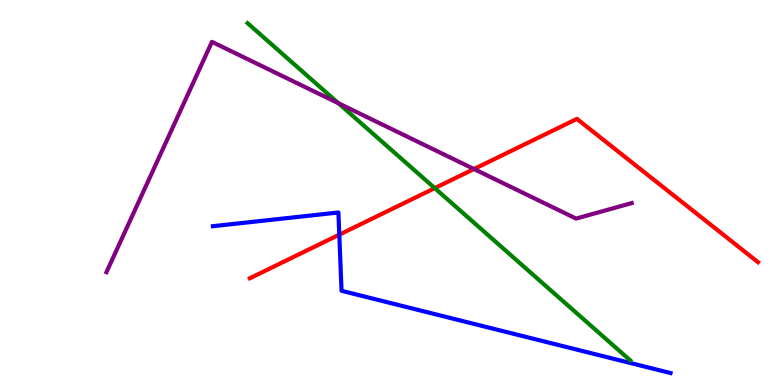[{'lines': ['blue', 'red'], 'intersections': [{'x': 4.38, 'y': 3.9}]}, {'lines': ['green', 'red'], 'intersections': [{'x': 5.61, 'y': 5.11}]}, {'lines': ['purple', 'red'], 'intersections': [{'x': 6.12, 'y': 5.61}]}, {'lines': ['blue', 'green'], 'intersections': []}, {'lines': ['blue', 'purple'], 'intersections': []}, {'lines': ['green', 'purple'], 'intersections': [{'x': 4.37, 'y': 7.32}]}]